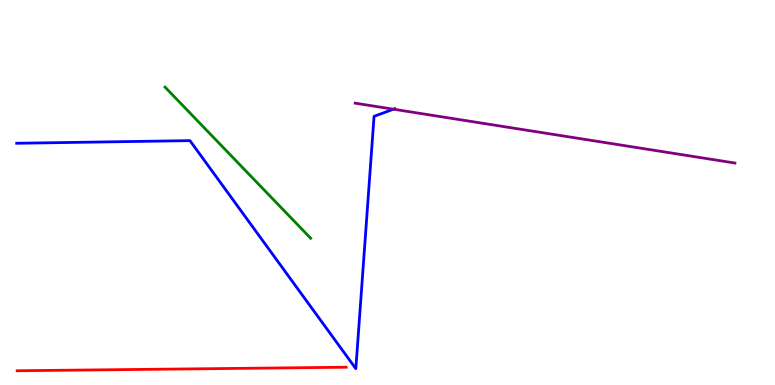[{'lines': ['blue', 'red'], 'intersections': []}, {'lines': ['green', 'red'], 'intersections': []}, {'lines': ['purple', 'red'], 'intersections': []}, {'lines': ['blue', 'green'], 'intersections': []}, {'lines': ['blue', 'purple'], 'intersections': [{'x': 5.08, 'y': 7.16}]}, {'lines': ['green', 'purple'], 'intersections': []}]